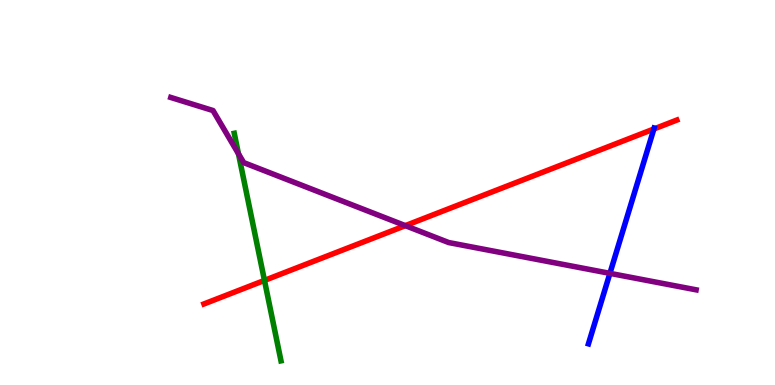[{'lines': ['blue', 'red'], 'intersections': [{'x': 8.44, 'y': 6.65}]}, {'lines': ['green', 'red'], 'intersections': [{'x': 3.41, 'y': 2.72}]}, {'lines': ['purple', 'red'], 'intersections': [{'x': 5.23, 'y': 4.14}]}, {'lines': ['blue', 'green'], 'intersections': []}, {'lines': ['blue', 'purple'], 'intersections': [{'x': 7.87, 'y': 2.9}]}, {'lines': ['green', 'purple'], 'intersections': [{'x': 3.08, 'y': 6.01}]}]